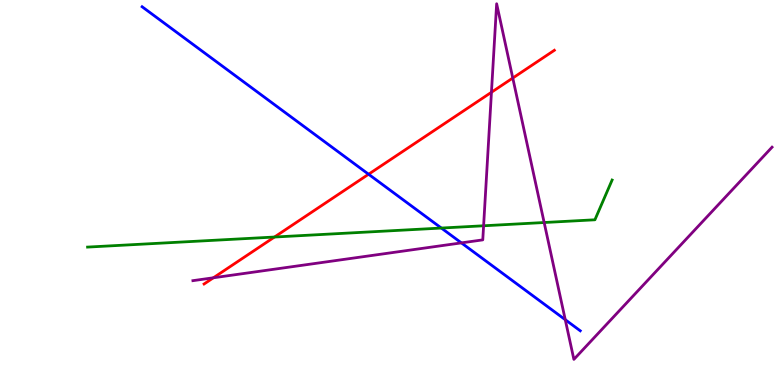[{'lines': ['blue', 'red'], 'intersections': [{'x': 4.76, 'y': 5.47}]}, {'lines': ['green', 'red'], 'intersections': [{'x': 3.54, 'y': 3.84}]}, {'lines': ['purple', 'red'], 'intersections': [{'x': 2.75, 'y': 2.78}, {'x': 6.34, 'y': 7.6}, {'x': 6.62, 'y': 7.97}]}, {'lines': ['blue', 'green'], 'intersections': [{'x': 5.69, 'y': 4.08}]}, {'lines': ['blue', 'purple'], 'intersections': [{'x': 5.95, 'y': 3.69}, {'x': 7.29, 'y': 1.7}]}, {'lines': ['green', 'purple'], 'intersections': [{'x': 6.24, 'y': 4.14}, {'x': 7.02, 'y': 4.22}]}]